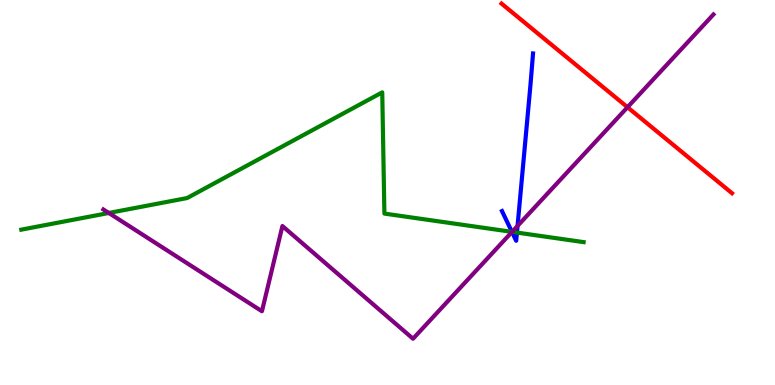[{'lines': ['blue', 'red'], 'intersections': []}, {'lines': ['green', 'red'], 'intersections': []}, {'lines': ['purple', 'red'], 'intersections': [{'x': 8.1, 'y': 7.21}]}, {'lines': ['blue', 'green'], 'intersections': [{'x': 6.61, 'y': 3.98}, {'x': 6.67, 'y': 3.96}]}, {'lines': ['blue', 'purple'], 'intersections': [{'x': 6.61, 'y': 3.98}, {'x': 6.68, 'y': 4.13}]}, {'lines': ['green', 'purple'], 'intersections': [{'x': 1.4, 'y': 4.47}, {'x': 6.61, 'y': 3.98}]}]